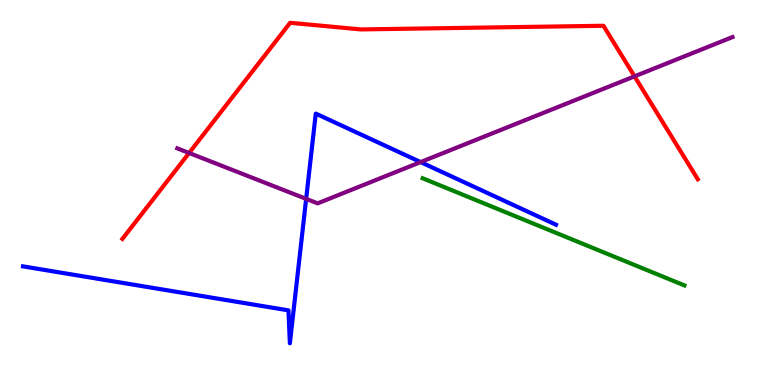[{'lines': ['blue', 'red'], 'intersections': []}, {'lines': ['green', 'red'], 'intersections': []}, {'lines': ['purple', 'red'], 'intersections': [{'x': 2.44, 'y': 6.03}, {'x': 8.19, 'y': 8.02}]}, {'lines': ['blue', 'green'], 'intersections': []}, {'lines': ['blue', 'purple'], 'intersections': [{'x': 3.95, 'y': 4.83}, {'x': 5.43, 'y': 5.79}]}, {'lines': ['green', 'purple'], 'intersections': []}]